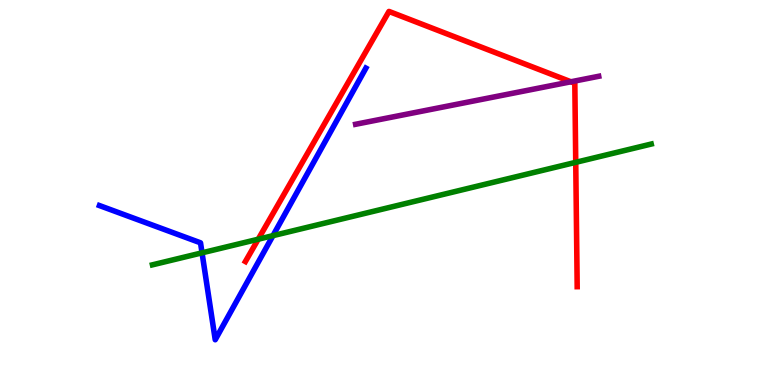[{'lines': ['blue', 'red'], 'intersections': []}, {'lines': ['green', 'red'], 'intersections': [{'x': 3.33, 'y': 3.79}, {'x': 7.43, 'y': 5.78}]}, {'lines': ['purple', 'red'], 'intersections': [{'x': 7.37, 'y': 7.88}]}, {'lines': ['blue', 'green'], 'intersections': [{'x': 2.61, 'y': 3.43}, {'x': 3.52, 'y': 3.88}]}, {'lines': ['blue', 'purple'], 'intersections': []}, {'lines': ['green', 'purple'], 'intersections': []}]